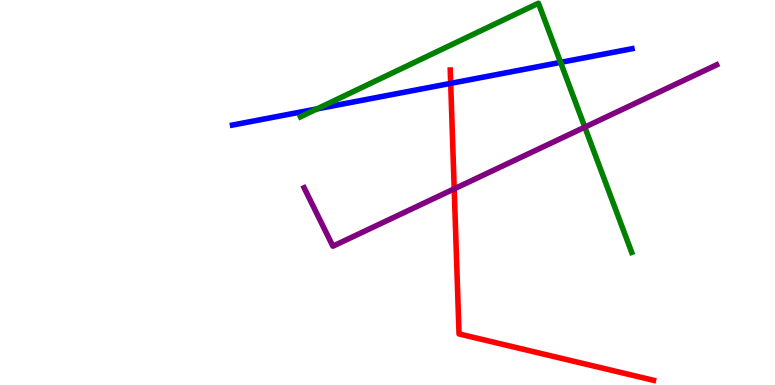[{'lines': ['blue', 'red'], 'intersections': [{'x': 5.82, 'y': 7.83}]}, {'lines': ['green', 'red'], 'intersections': []}, {'lines': ['purple', 'red'], 'intersections': [{'x': 5.86, 'y': 5.09}]}, {'lines': ['blue', 'green'], 'intersections': [{'x': 4.09, 'y': 7.17}, {'x': 7.23, 'y': 8.38}]}, {'lines': ['blue', 'purple'], 'intersections': []}, {'lines': ['green', 'purple'], 'intersections': [{'x': 7.55, 'y': 6.7}]}]